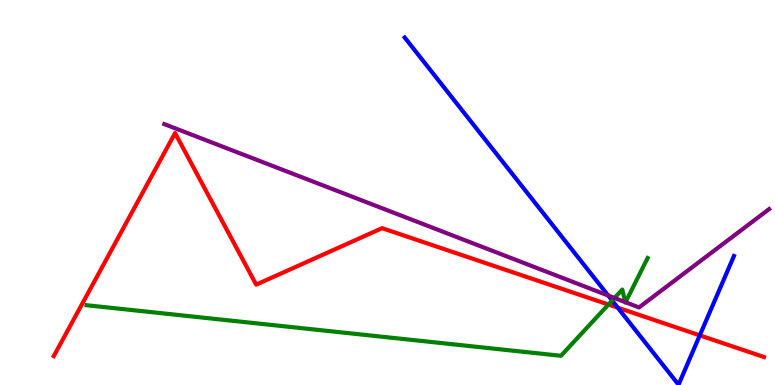[{'lines': ['blue', 'red'], 'intersections': [{'x': 7.97, 'y': 2.01}, {'x': 9.03, 'y': 1.29}]}, {'lines': ['green', 'red'], 'intersections': [{'x': 7.85, 'y': 2.09}]}, {'lines': ['purple', 'red'], 'intersections': []}, {'lines': ['blue', 'green'], 'intersections': [{'x': 7.9, 'y': 2.19}]}, {'lines': ['blue', 'purple'], 'intersections': [{'x': 7.85, 'y': 2.32}]}, {'lines': ['green', 'purple'], 'intersections': [{'x': 7.93, 'y': 2.26}, {'x': 8.07, 'y': 2.15}, {'x': 8.07, 'y': 2.15}]}]